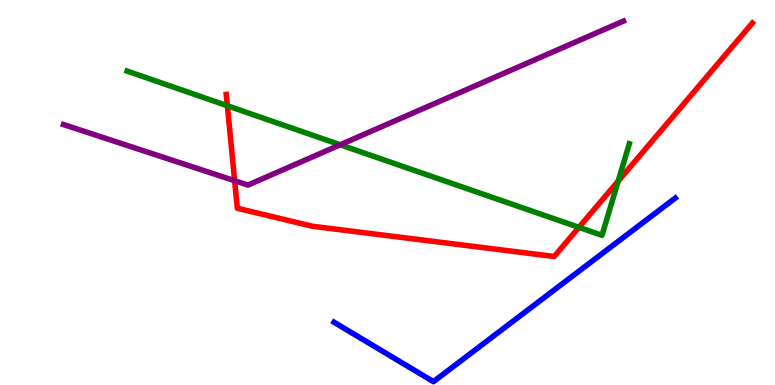[{'lines': ['blue', 'red'], 'intersections': []}, {'lines': ['green', 'red'], 'intersections': [{'x': 2.93, 'y': 7.25}, {'x': 7.47, 'y': 4.09}, {'x': 7.98, 'y': 5.3}]}, {'lines': ['purple', 'red'], 'intersections': [{'x': 3.03, 'y': 5.31}]}, {'lines': ['blue', 'green'], 'intersections': []}, {'lines': ['blue', 'purple'], 'intersections': []}, {'lines': ['green', 'purple'], 'intersections': [{'x': 4.39, 'y': 6.24}]}]